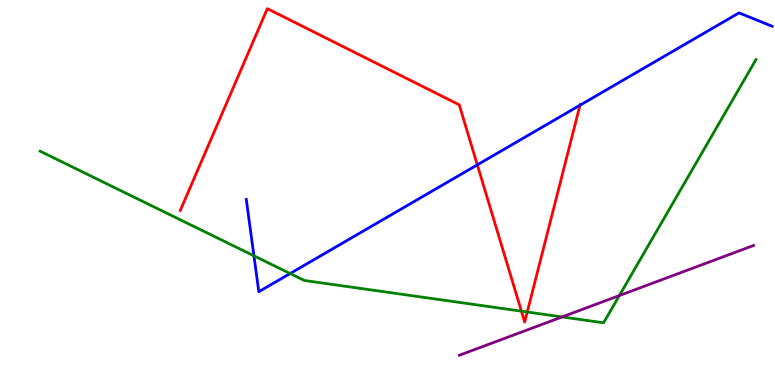[{'lines': ['blue', 'red'], 'intersections': [{'x': 6.16, 'y': 5.72}, {'x': 7.48, 'y': 7.27}]}, {'lines': ['green', 'red'], 'intersections': [{'x': 6.73, 'y': 1.92}, {'x': 6.8, 'y': 1.9}]}, {'lines': ['purple', 'red'], 'intersections': []}, {'lines': ['blue', 'green'], 'intersections': [{'x': 3.28, 'y': 3.36}, {'x': 3.74, 'y': 2.9}]}, {'lines': ['blue', 'purple'], 'intersections': []}, {'lines': ['green', 'purple'], 'intersections': [{'x': 7.25, 'y': 1.77}, {'x': 7.99, 'y': 2.32}]}]